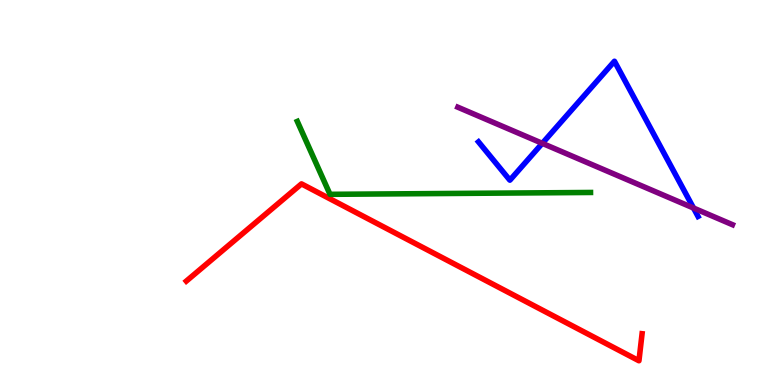[{'lines': ['blue', 'red'], 'intersections': []}, {'lines': ['green', 'red'], 'intersections': []}, {'lines': ['purple', 'red'], 'intersections': []}, {'lines': ['blue', 'green'], 'intersections': []}, {'lines': ['blue', 'purple'], 'intersections': [{'x': 7.0, 'y': 6.28}, {'x': 8.95, 'y': 4.6}]}, {'lines': ['green', 'purple'], 'intersections': []}]